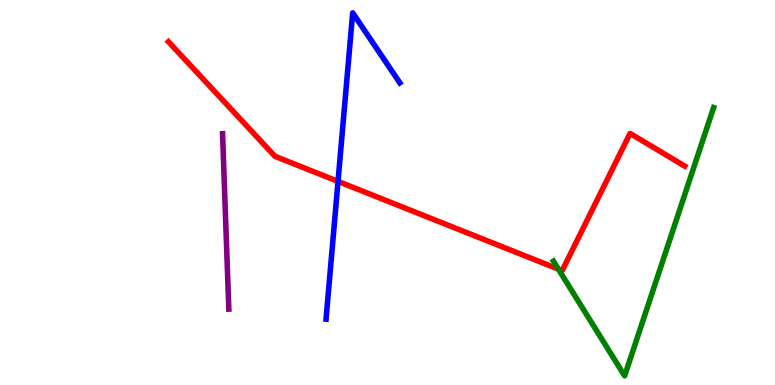[{'lines': ['blue', 'red'], 'intersections': [{'x': 4.36, 'y': 5.29}]}, {'lines': ['green', 'red'], 'intersections': [{'x': 7.2, 'y': 3.01}]}, {'lines': ['purple', 'red'], 'intersections': []}, {'lines': ['blue', 'green'], 'intersections': []}, {'lines': ['blue', 'purple'], 'intersections': []}, {'lines': ['green', 'purple'], 'intersections': []}]